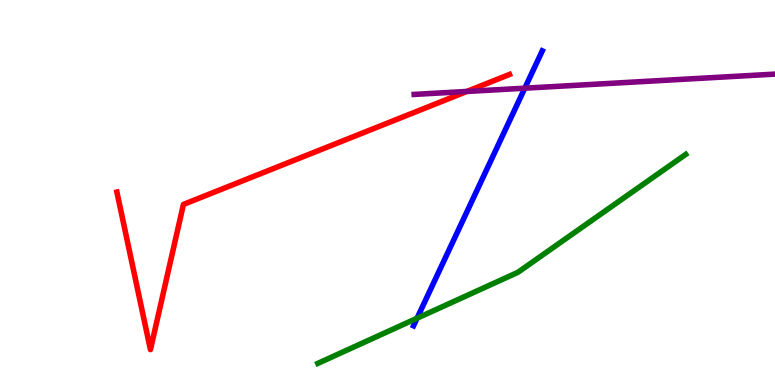[{'lines': ['blue', 'red'], 'intersections': []}, {'lines': ['green', 'red'], 'intersections': []}, {'lines': ['purple', 'red'], 'intersections': [{'x': 6.02, 'y': 7.62}]}, {'lines': ['blue', 'green'], 'intersections': [{'x': 5.38, 'y': 1.73}]}, {'lines': ['blue', 'purple'], 'intersections': [{'x': 6.77, 'y': 7.71}]}, {'lines': ['green', 'purple'], 'intersections': []}]